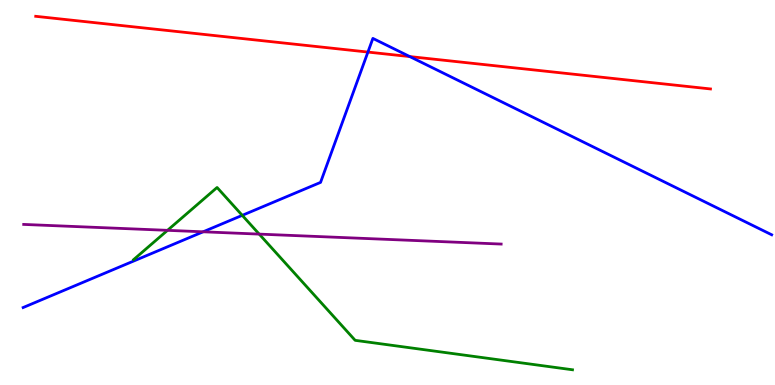[{'lines': ['blue', 'red'], 'intersections': [{'x': 4.75, 'y': 8.65}, {'x': 5.29, 'y': 8.53}]}, {'lines': ['green', 'red'], 'intersections': []}, {'lines': ['purple', 'red'], 'intersections': []}, {'lines': ['blue', 'green'], 'intersections': [{'x': 3.13, 'y': 4.41}]}, {'lines': ['blue', 'purple'], 'intersections': [{'x': 2.62, 'y': 3.98}]}, {'lines': ['green', 'purple'], 'intersections': [{'x': 2.16, 'y': 4.02}, {'x': 3.34, 'y': 3.92}]}]